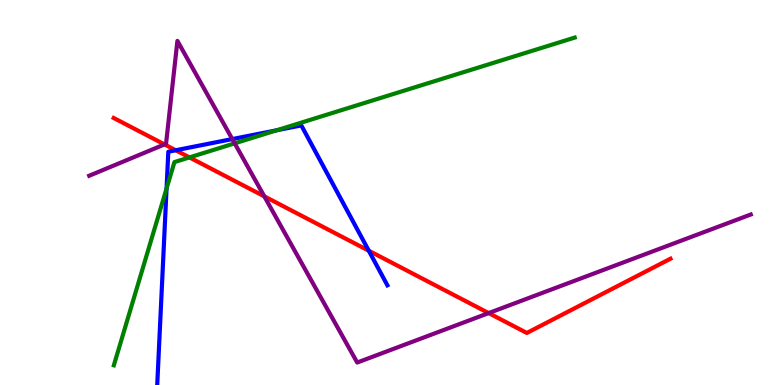[{'lines': ['blue', 'red'], 'intersections': [{'x': 2.27, 'y': 6.1}, {'x': 4.76, 'y': 3.49}]}, {'lines': ['green', 'red'], 'intersections': [{'x': 2.44, 'y': 5.91}]}, {'lines': ['purple', 'red'], 'intersections': [{'x': 2.12, 'y': 6.25}, {'x': 3.41, 'y': 4.9}, {'x': 6.31, 'y': 1.87}]}, {'lines': ['blue', 'green'], 'intersections': [{'x': 2.15, 'y': 5.1}, {'x': 3.57, 'y': 6.62}]}, {'lines': ['blue', 'purple'], 'intersections': [{'x': 3.0, 'y': 6.39}]}, {'lines': ['green', 'purple'], 'intersections': [{'x': 3.03, 'y': 6.28}]}]